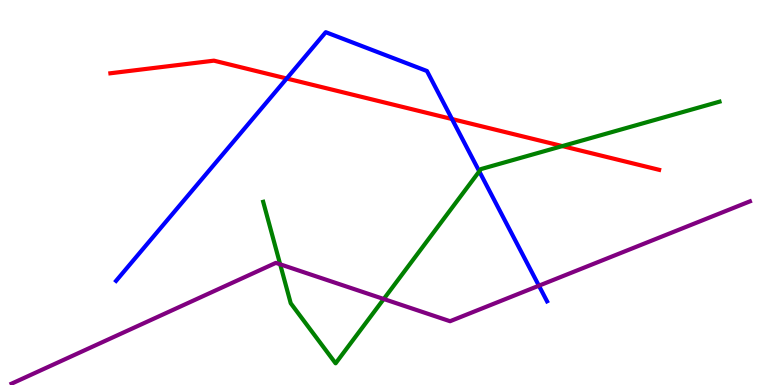[{'lines': ['blue', 'red'], 'intersections': [{'x': 3.7, 'y': 7.96}, {'x': 5.83, 'y': 6.91}]}, {'lines': ['green', 'red'], 'intersections': [{'x': 7.26, 'y': 6.21}]}, {'lines': ['purple', 'red'], 'intersections': []}, {'lines': ['blue', 'green'], 'intersections': [{'x': 6.18, 'y': 5.55}]}, {'lines': ['blue', 'purple'], 'intersections': [{'x': 6.95, 'y': 2.58}]}, {'lines': ['green', 'purple'], 'intersections': [{'x': 3.61, 'y': 3.13}, {'x': 4.95, 'y': 2.23}]}]